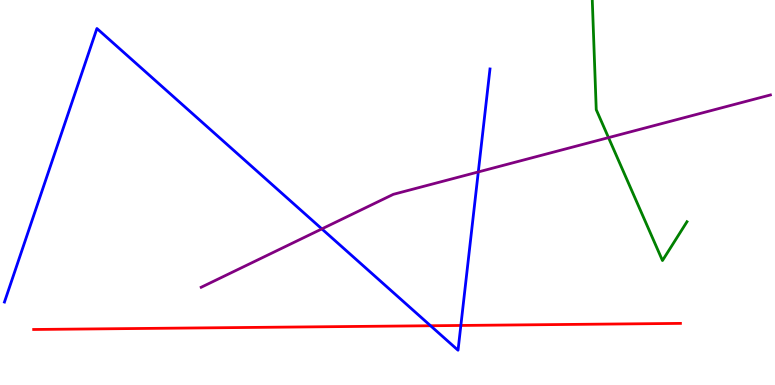[{'lines': ['blue', 'red'], 'intersections': [{'x': 5.56, 'y': 1.54}, {'x': 5.95, 'y': 1.55}]}, {'lines': ['green', 'red'], 'intersections': []}, {'lines': ['purple', 'red'], 'intersections': []}, {'lines': ['blue', 'green'], 'intersections': []}, {'lines': ['blue', 'purple'], 'intersections': [{'x': 4.15, 'y': 4.05}, {'x': 6.17, 'y': 5.53}]}, {'lines': ['green', 'purple'], 'intersections': [{'x': 7.85, 'y': 6.43}]}]